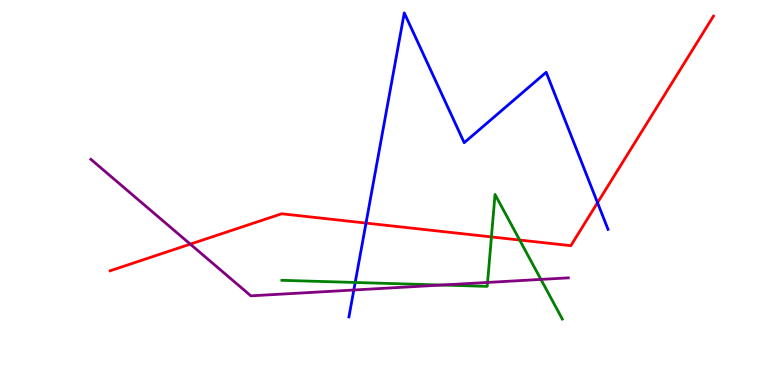[{'lines': ['blue', 'red'], 'intersections': [{'x': 4.72, 'y': 4.21}, {'x': 7.71, 'y': 4.73}]}, {'lines': ['green', 'red'], 'intersections': [{'x': 6.34, 'y': 3.85}, {'x': 6.71, 'y': 3.77}]}, {'lines': ['purple', 'red'], 'intersections': [{'x': 2.46, 'y': 3.66}]}, {'lines': ['blue', 'green'], 'intersections': [{'x': 4.58, 'y': 2.66}]}, {'lines': ['blue', 'purple'], 'intersections': [{'x': 4.57, 'y': 2.47}]}, {'lines': ['green', 'purple'], 'intersections': [{'x': 5.7, 'y': 2.6}, {'x': 6.29, 'y': 2.66}, {'x': 6.98, 'y': 2.74}]}]